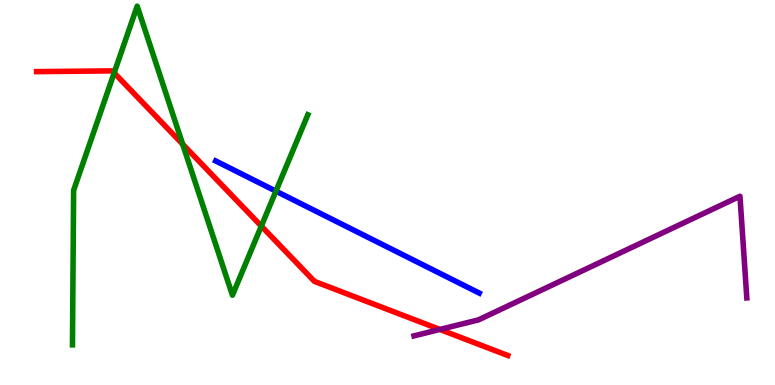[{'lines': ['blue', 'red'], 'intersections': []}, {'lines': ['green', 'red'], 'intersections': [{'x': 1.47, 'y': 8.11}, {'x': 2.36, 'y': 6.25}, {'x': 3.37, 'y': 4.13}]}, {'lines': ['purple', 'red'], 'intersections': [{'x': 5.68, 'y': 1.44}]}, {'lines': ['blue', 'green'], 'intersections': [{'x': 3.56, 'y': 5.04}]}, {'lines': ['blue', 'purple'], 'intersections': []}, {'lines': ['green', 'purple'], 'intersections': []}]